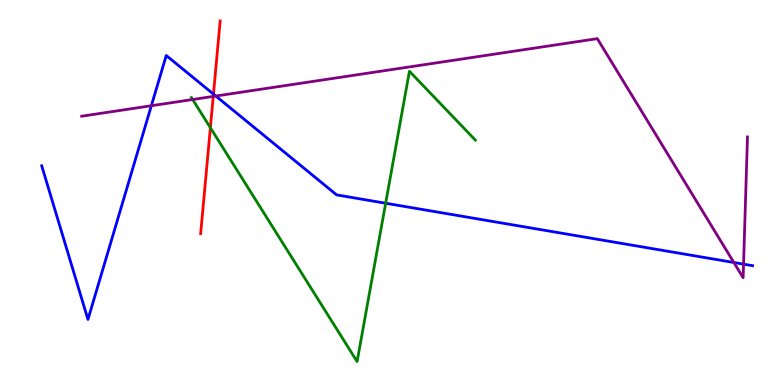[{'lines': ['blue', 'red'], 'intersections': [{'x': 2.75, 'y': 7.56}]}, {'lines': ['green', 'red'], 'intersections': [{'x': 2.71, 'y': 6.68}]}, {'lines': ['purple', 'red'], 'intersections': [{'x': 2.75, 'y': 7.5}]}, {'lines': ['blue', 'green'], 'intersections': [{'x': 4.98, 'y': 4.72}]}, {'lines': ['blue', 'purple'], 'intersections': [{'x': 1.95, 'y': 7.25}, {'x': 2.78, 'y': 7.51}, {'x': 9.47, 'y': 3.18}, {'x': 9.59, 'y': 3.14}]}, {'lines': ['green', 'purple'], 'intersections': [{'x': 2.49, 'y': 7.42}]}]